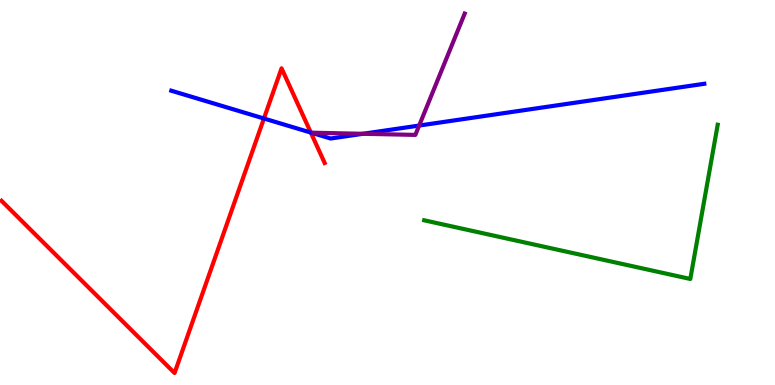[{'lines': ['blue', 'red'], 'intersections': [{'x': 3.41, 'y': 6.92}, {'x': 4.01, 'y': 6.56}]}, {'lines': ['green', 'red'], 'intersections': []}, {'lines': ['purple', 'red'], 'intersections': []}, {'lines': ['blue', 'green'], 'intersections': []}, {'lines': ['blue', 'purple'], 'intersections': [{'x': 4.68, 'y': 6.53}, {'x': 5.41, 'y': 6.74}]}, {'lines': ['green', 'purple'], 'intersections': []}]